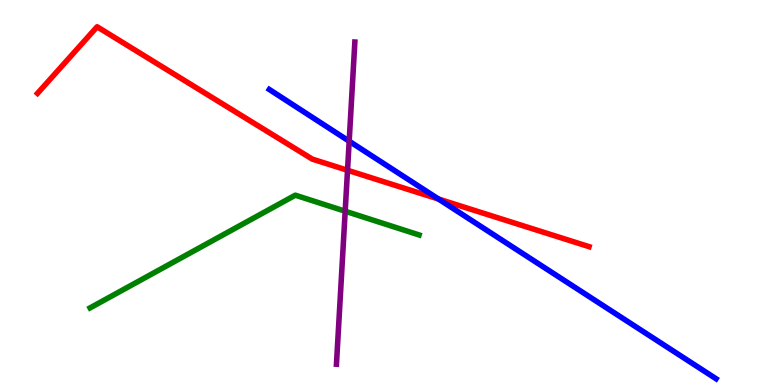[{'lines': ['blue', 'red'], 'intersections': [{'x': 5.66, 'y': 4.83}]}, {'lines': ['green', 'red'], 'intersections': []}, {'lines': ['purple', 'red'], 'intersections': [{'x': 4.48, 'y': 5.58}]}, {'lines': ['blue', 'green'], 'intersections': []}, {'lines': ['blue', 'purple'], 'intersections': [{'x': 4.51, 'y': 6.33}]}, {'lines': ['green', 'purple'], 'intersections': [{'x': 4.45, 'y': 4.51}]}]